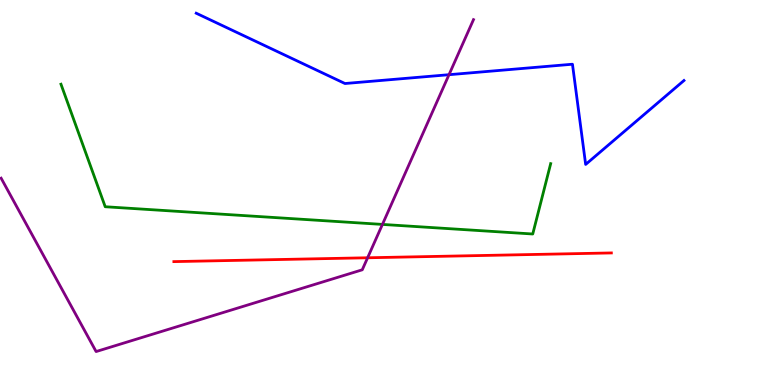[{'lines': ['blue', 'red'], 'intersections': []}, {'lines': ['green', 'red'], 'intersections': []}, {'lines': ['purple', 'red'], 'intersections': [{'x': 4.74, 'y': 3.3}]}, {'lines': ['blue', 'green'], 'intersections': []}, {'lines': ['blue', 'purple'], 'intersections': [{'x': 5.79, 'y': 8.06}]}, {'lines': ['green', 'purple'], 'intersections': [{'x': 4.93, 'y': 4.17}]}]